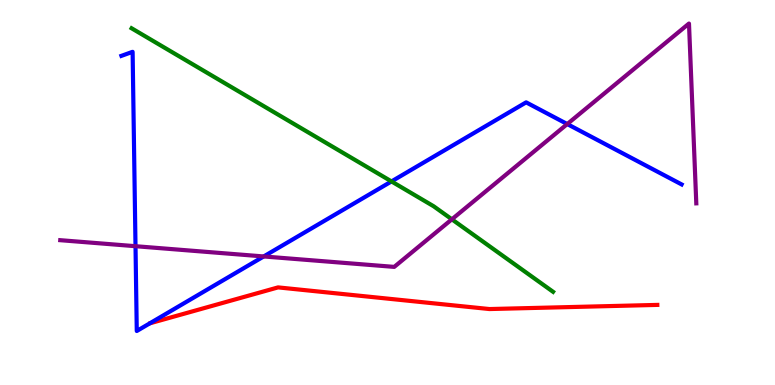[{'lines': ['blue', 'red'], 'intersections': []}, {'lines': ['green', 'red'], 'intersections': []}, {'lines': ['purple', 'red'], 'intersections': []}, {'lines': ['blue', 'green'], 'intersections': [{'x': 5.05, 'y': 5.29}]}, {'lines': ['blue', 'purple'], 'intersections': [{'x': 1.75, 'y': 3.61}, {'x': 3.4, 'y': 3.34}, {'x': 7.32, 'y': 6.78}]}, {'lines': ['green', 'purple'], 'intersections': [{'x': 5.83, 'y': 4.3}]}]